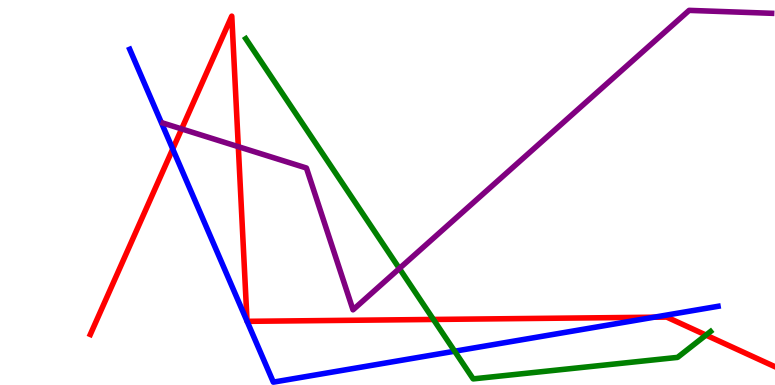[{'lines': ['blue', 'red'], 'intersections': [{'x': 2.23, 'y': 6.13}, {'x': 3.19, 'y': 1.66}, {'x': 3.19, 'y': 1.65}, {'x': 8.44, 'y': 1.76}]}, {'lines': ['green', 'red'], 'intersections': [{'x': 5.59, 'y': 1.7}, {'x': 9.11, 'y': 1.3}]}, {'lines': ['purple', 'red'], 'intersections': [{'x': 2.34, 'y': 6.65}, {'x': 3.07, 'y': 6.19}]}, {'lines': ['blue', 'green'], 'intersections': [{'x': 5.87, 'y': 0.877}]}, {'lines': ['blue', 'purple'], 'intersections': []}, {'lines': ['green', 'purple'], 'intersections': [{'x': 5.15, 'y': 3.03}]}]